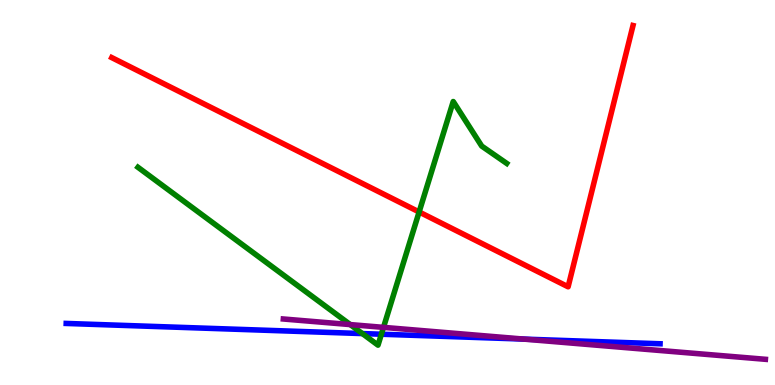[{'lines': ['blue', 'red'], 'intersections': []}, {'lines': ['green', 'red'], 'intersections': [{'x': 5.41, 'y': 4.49}]}, {'lines': ['purple', 'red'], 'intersections': []}, {'lines': ['blue', 'green'], 'intersections': [{'x': 4.68, 'y': 1.34}, {'x': 4.92, 'y': 1.32}]}, {'lines': ['blue', 'purple'], 'intersections': [{'x': 6.76, 'y': 1.19}]}, {'lines': ['green', 'purple'], 'intersections': [{'x': 4.52, 'y': 1.57}, {'x': 4.95, 'y': 1.5}]}]